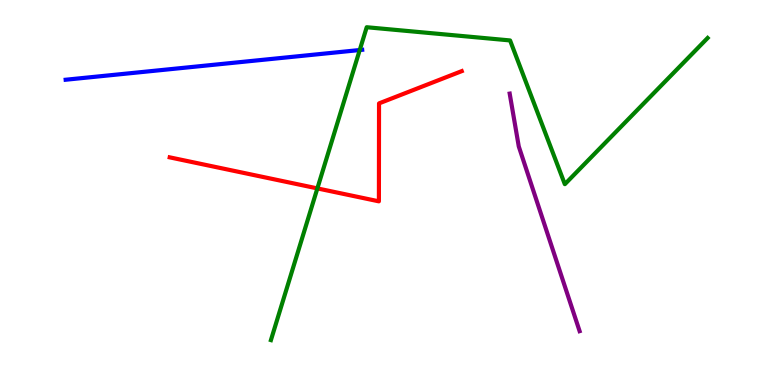[{'lines': ['blue', 'red'], 'intersections': []}, {'lines': ['green', 'red'], 'intersections': [{'x': 4.1, 'y': 5.11}]}, {'lines': ['purple', 'red'], 'intersections': []}, {'lines': ['blue', 'green'], 'intersections': [{'x': 4.64, 'y': 8.7}]}, {'lines': ['blue', 'purple'], 'intersections': []}, {'lines': ['green', 'purple'], 'intersections': []}]